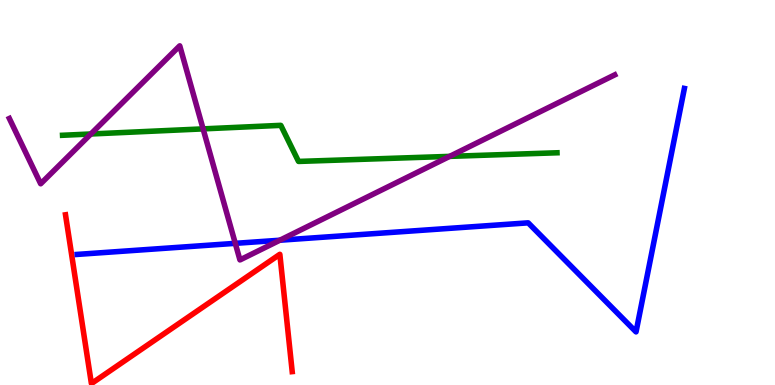[{'lines': ['blue', 'red'], 'intersections': []}, {'lines': ['green', 'red'], 'intersections': []}, {'lines': ['purple', 'red'], 'intersections': []}, {'lines': ['blue', 'green'], 'intersections': []}, {'lines': ['blue', 'purple'], 'intersections': [{'x': 3.04, 'y': 3.68}, {'x': 3.61, 'y': 3.76}]}, {'lines': ['green', 'purple'], 'intersections': [{'x': 1.17, 'y': 6.52}, {'x': 2.62, 'y': 6.65}, {'x': 5.8, 'y': 5.94}]}]